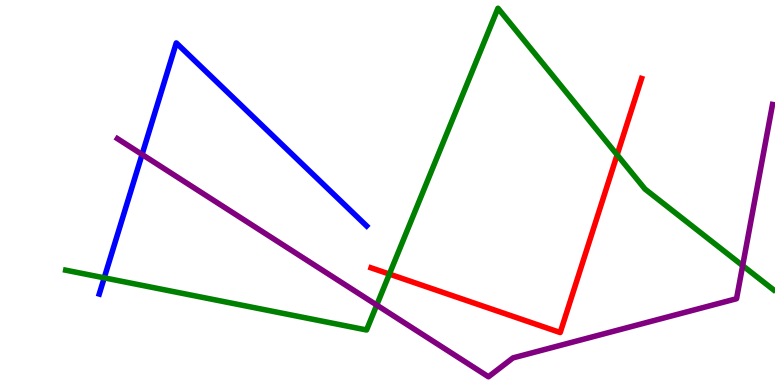[{'lines': ['blue', 'red'], 'intersections': []}, {'lines': ['green', 'red'], 'intersections': [{'x': 5.02, 'y': 2.88}, {'x': 7.96, 'y': 5.98}]}, {'lines': ['purple', 'red'], 'intersections': []}, {'lines': ['blue', 'green'], 'intersections': [{'x': 1.34, 'y': 2.78}]}, {'lines': ['blue', 'purple'], 'intersections': [{'x': 1.83, 'y': 5.99}]}, {'lines': ['green', 'purple'], 'intersections': [{'x': 4.86, 'y': 2.08}, {'x': 9.58, 'y': 3.1}]}]